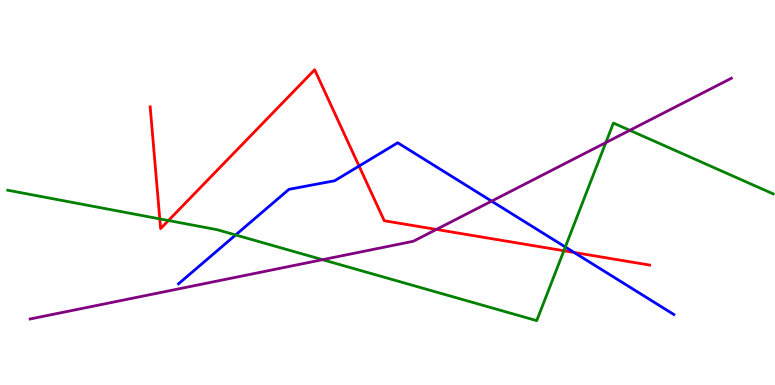[{'lines': ['blue', 'red'], 'intersections': [{'x': 4.63, 'y': 5.69}, {'x': 7.41, 'y': 3.44}]}, {'lines': ['green', 'red'], 'intersections': [{'x': 2.06, 'y': 4.31}, {'x': 2.17, 'y': 4.27}, {'x': 7.28, 'y': 3.49}]}, {'lines': ['purple', 'red'], 'intersections': [{'x': 5.63, 'y': 4.04}]}, {'lines': ['blue', 'green'], 'intersections': [{'x': 3.04, 'y': 3.9}, {'x': 7.29, 'y': 3.58}]}, {'lines': ['blue', 'purple'], 'intersections': [{'x': 6.34, 'y': 4.78}]}, {'lines': ['green', 'purple'], 'intersections': [{'x': 4.16, 'y': 3.25}, {'x': 7.82, 'y': 6.3}, {'x': 8.13, 'y': 6.62}]}]